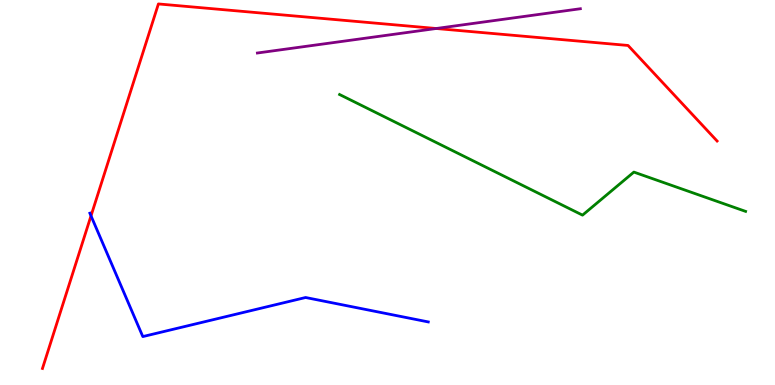[{'lines': ['blue', 'red'], 'intersections': [{'x': 1.17, 'y': 4.39}]}, {'lines': ['green', 'red'], 'intersections': []}, {'lines': ['purple', 'red'], 'intersections': [{'x': 5.63, 'y': 9.26}]}, {'lines': ['blue', 'green'], 'intersections': []}, {'lines': ['blue', 'purple'], 'intersections': []}, {'lines': ['green', 'purple'], 'intersections': []}]